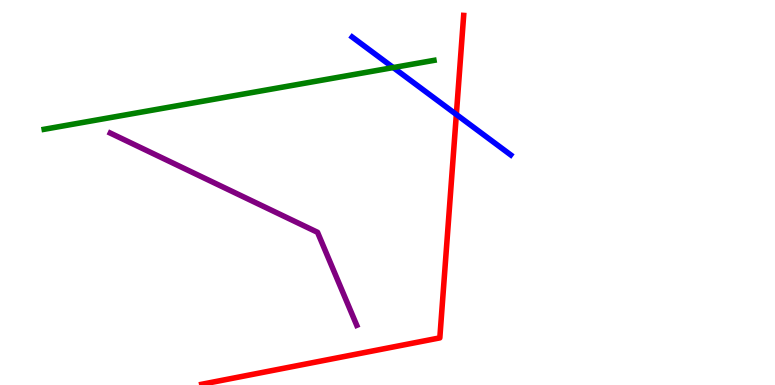[{'lines': ['blue', 'red'], 'intersections': [{'x': 5.89, 'y': 7.03}]}, {'lines': ['green', 'red'], 'intersections': []}, {'lines': ['purple', 'red'], 'intersections': []}, {'lines': ['blue', 'green'], 'intersections': [{'x': 5.07, 'y': 8.24}]}, {'lines': ['blue', 'purple'], 'intersections': []}, {'lines': ['green', 'purple'], 'intersections': []}]